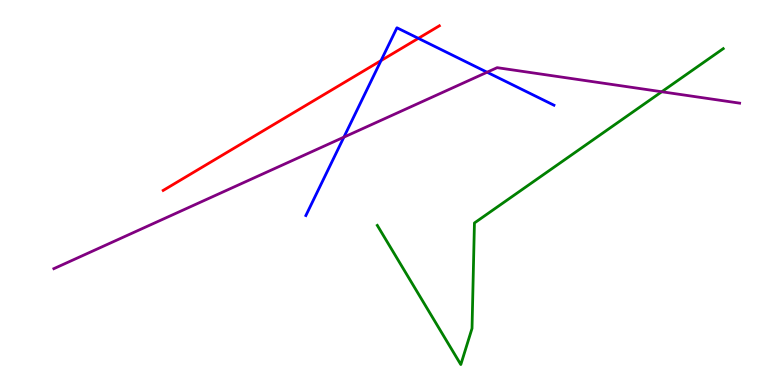[{'lines': ['blue', 'red'], 'intersections': [{'x': 4.92, 'y': 8.43}, {'x': 5.4, 'y': 9.0}]}, {'lines': ['green', 'red'], 'intersections': []}, {'lines': ['purple', 'red'], 'intersections': []}, {'lines': ['blue', 'green'], 'intersections': []}, {'lines': ['blue', 'purple'], 'intersections': [{'x': 4.44, 'y': 6.44}, {'x': 6.28, 'y': 8.12}]}, {'lines': ['green', 'purple'], 'intersections': [{'x': 8.54, 'y': 7.62}]}]